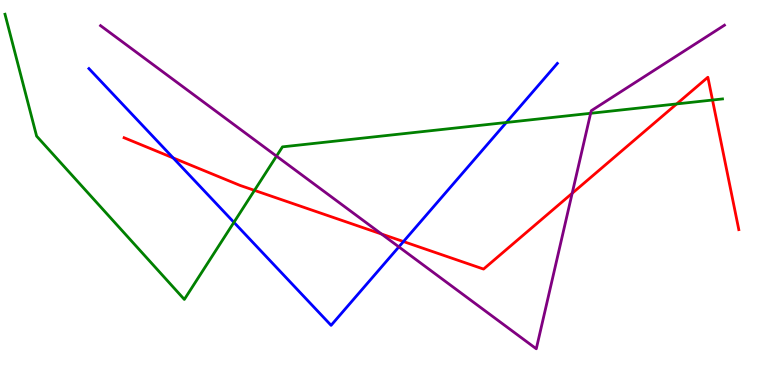[{'lines': ['blue', 'red'], 'intersections': [{'x': 2.23, 'y': 5.9}, {'x': 5.21, 'y': 3.73}]}, {'lines': ['green', 'red'], 'intersections': [{'x': 3.28, 'y': 5.06}, {'x': 8.73, 'y': 7.3}, {'x': 9.19, 'y': 7.4}]}, {'lines': ['purple', 'red'], 'intersections': [{'x': 4.92, 'y': 3.92}, {'x': 7.38, 'y': 4.98}]}, {'lines': ['blue', 'green'], 'intersections': [{'x': 3.02, 'y': 4.23}, {'x': 6.53, 'y': 6.82}]}, {'lines': ['blue', 'purple'], 'intersections': [{'x': 5.15, 'y': 3.59}]}, {'lines': ['green', 'purple'], 'intersections': [{'x': 3.57, 'y': 5.94}, {'x': 7.62, 'y': 7.06}]}]